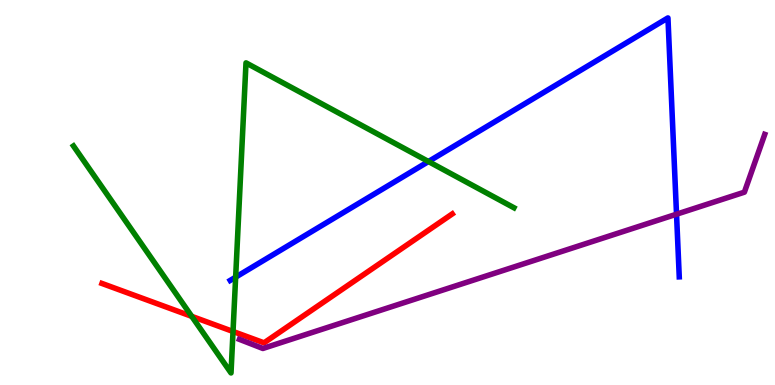[{'lines': ['blue', 'red'], 'intersections': []}, {'lines': ['green', 'red'], 'intersections': [{'x': 2.47, 'y': 1.78}, {'x': 3.01, 'y': 1.39}]}, {'lines': ['purple', 'red'], 'intersections': []}, {'lines': ['blue', 'green'], 'intersections': [{'x': 3.04, 'y': 2.8}, {'x': 5.53, 'y': 5.8}]}, {'lines': ['blue', 'purple'], 'intersections': [{'x': 8.73, 'y': 4.44}]}, {'lines': ['green', 'purple'], 'intersections': []}]